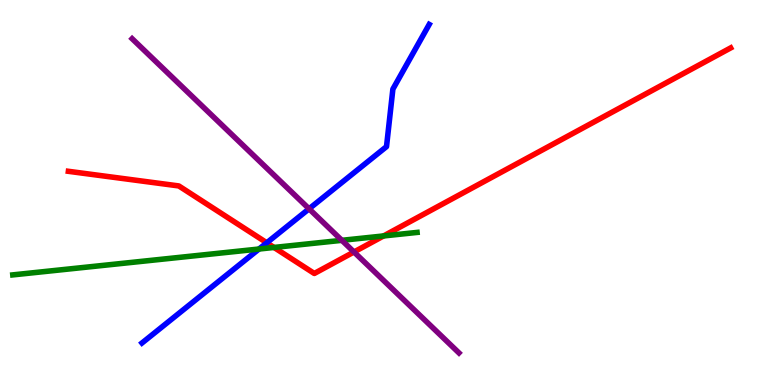[{'lines': ['blue', 'red'], 'intersections': [{'x': 3.44, 'y': 3.69}]}, {'lines': ['green', 'red'], 'intersections': [{'x': 3.54, 'y': 3.57}, {'x': 4.95, 'y': 3.87}]}, {'lines': ['purple', 'red'], 'intersections': [{'x': 4.57, 'y': 3.46}]}, {'lines': ['blue', 'green'], 'intersections': [{'x': 3.34, 'y': 3.53}]}, {'lines': ['blue', 'purple'], 'intersections': [{'x': 3.99, 'y': 4.58}]}, {'lines': ['green', 'purple'], 'intersections': [{'x': 4.41, 'y': 3.76}]}]